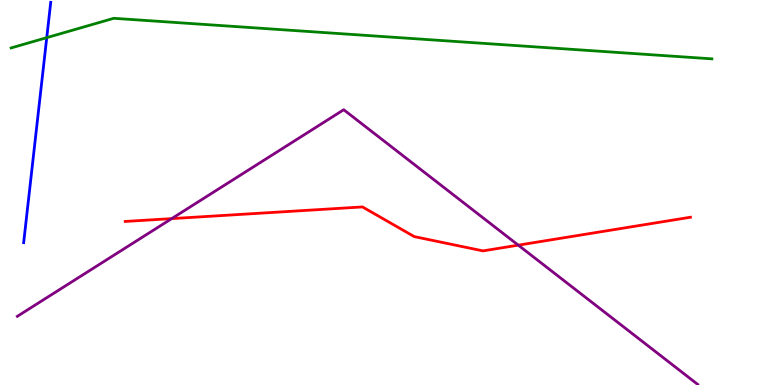[{'lines': ['blue', 'red'], 'intersections': []}, {'lines': ['green', 'red'], 'intersections': []}, {'lines': ['purple', 'red'], 'intersections': [{'x': 2.22, 'y': 4.32}, {'x': 6.69, 'y': 3.63}]}, {'lines': ['blue', 'green'], 'intersections': [{'x': 0.603, 'y': 9.02}]}, {'lines': ['blue', 'purple'], 'intersections': []}, {'lines': ['green', 'purple'], 'intersections': []}]